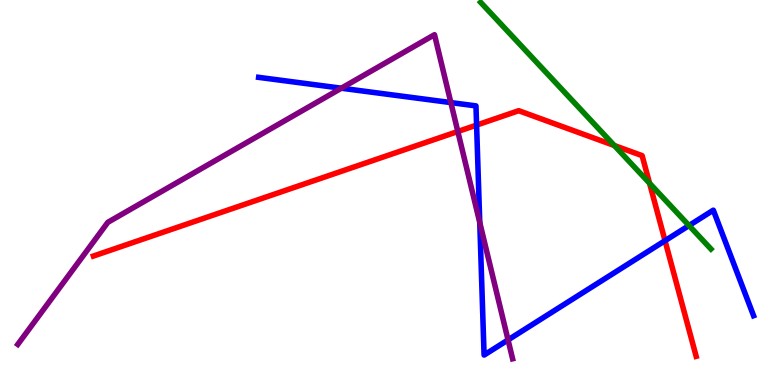[{'lines': ['blue', 'red'], 'intersections': [{'x': 6.15, 'y': 6.75}, {'x': 8.58, 'y': 3.75}]}, {'lines': ['green', 'red'], 'intersections': [{'x': 7.93, 'y': 6.22}, {'x': 8.38, 'y': 5.24}]}, {'lines': ['purple', 'red'], 'intersections': [{'x': 5.91, 'y': 6.58}]}, {'lines': ['blue', 'green'], 'intersections': [{'x': 8.89, 'y': 4.14}]}, {'lines': ['blue', 'purple'], 'intersections': [{'x': 4.4, 'y': 7.71}, {'x': 5.82, 'y': 7.34}, {'x': 6.19, 'y': 4.22}, {'x': 6.56, 'y': 1.17}]}, {'lines': ['green', 'purple'], 'intersections': []}]